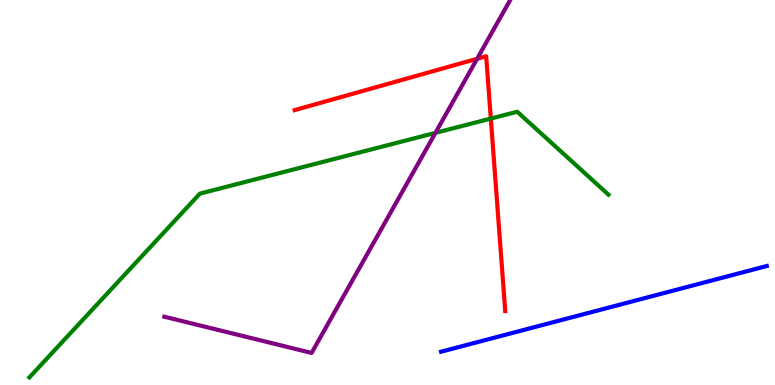[{'lines': ['blue', 'red'], 'intersections': []}, {'lines': ['green', 'red'], 'intersections': [{'x': 6.33, 'y': 6.92}]}, {'lines': ['purple', 'red'], 'intersections': [{'x': 6.16, 'y': 8.47}]}, {'lines': ['blue', 'green'], 'intersections': []}, {'lines': ['blue', 'purple'], 'intersections': []}, {'lines': ['green', 'purple'], 'intersections': [{'x': 5.62, 'y': 6.55}]}]